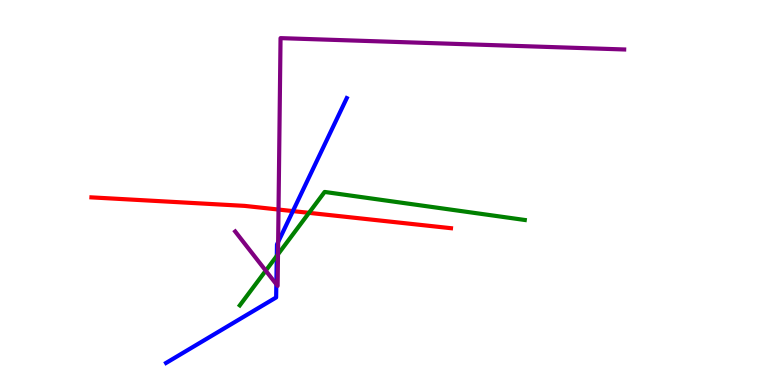[{'lines': ['blue', 'red'], 'intersections': [{'x': 3.78, 'y': 4.52}]}, {'lines': ['green', 'red'], 'intersections': [{'x': 3.99, 'y': 4.47}]}, {'lines': ['purple', 'red'], 'intersections': [{'x': 3.59, 'y': 4.56}]}, {'lines': ['blue', 'green'], 'intersections': [{'x': 3.57, 'y': 3.35}]}, {'lines': ['blue', 'purple'], 'intersections': [{'x': 3.57, 'y': 2.62}, {'x': 3.59, 'y': 3.71}]}, {'lines': ['green', 'purple'], 'intersections': [{'x': 3.43, 'y': 2.97}, {'x': 3.59, 'y': 3.39}]}]